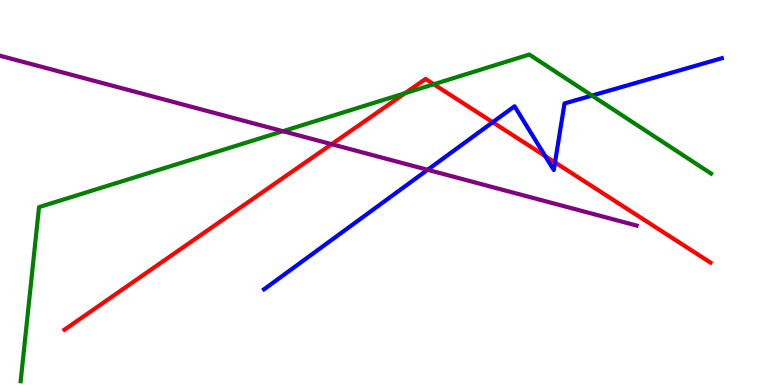[{'lines': ['blue', 'red'], 'intersections': [{'x': 6.36, 'y': 6.82}, {'x': 7.03, 'y': 5.95}, {'x': 7.16, 'y': 5.78}]}, {'lines': ['green', 'red'], 'intersections': [{'x': 5.23, 'y': 7.58}, {'x': 5.6, 'y': 7.81}]}, {'lines': ['purple', 'red'], 'intersections': [{'x': 4.28, 'y': 6.26}]}, {'lines': ['blue', 'green'], 'intersections': [{'x': 7.64, 'y': 7.52}]}, {'lines': ['blue', 'purple'], 'intersections': [{'x': 5.52, 'y': 5.59}]}, {'lines': ['green', 'purple'], 'intersections': [{'x': 3.65, 'y': 6.59}]}]